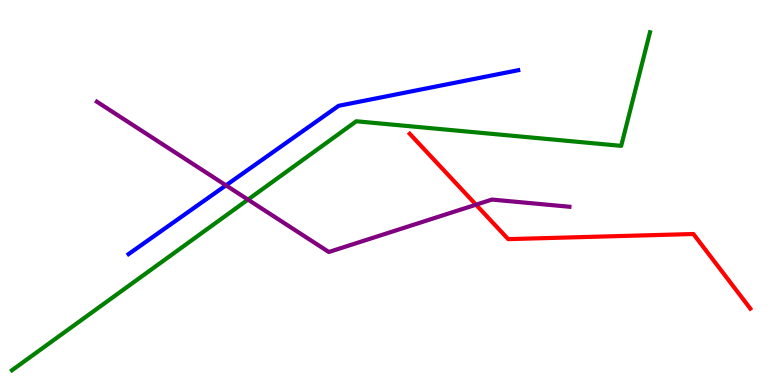[{'lines': ['blue', 'red'], 'intersections': []}, {'lines': ['green', 'red'], 'intersections': []}, {'lines': ['purple', 'red'], 'intersections': [{'x': 6.14, 'y': 4.68}]}, {'lines': ['blue', 'green'], 'intersections': []}, {'lines': ['blue', 'purple'], 'intersections': [{'x': 2.92, 'y': 5.19}]}, {'lines': ['green', 'purple'], 'intersections': [{'x': 3.2, 'y': 4.82}]}]